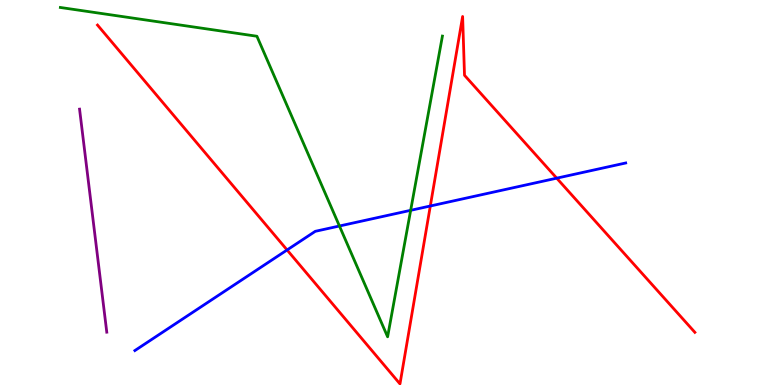[{'lines': ['blue', 'red'], 'intersections': [{'x': 3.7, 'y': 3.51}, {'x': 5.55, 'y': 4.65}, {'x': 7.18, 'y': 5.37}]}, {'lines': ['green', 'red'], 'intersections': []}, {'lines': ['purple', 'red'], 'intersections': []}, {'lines': ['blue', 'green'], 'intersections': [{'x': 4.38, 'y': 4.13}, {'x': 5.3, 'y': 4.54}]}, {'lines': ['blue', 'purple'], 'intersections': []}, {'lines': ['green', 'purple'], 'intersections': []}]